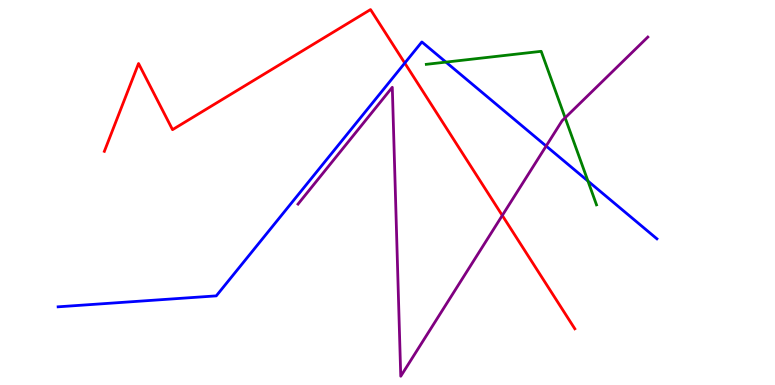[{'lines': ['blue', 'red'], 'intersections': [{'x': 5.22, 'y': 8.36}]}, {'lines': ['green', 'red'], 'intersections': []}, {'lines': ['purple', 'red'], 'intersections': [{'x': 6.48, 'y': 4.4}]}, {'lines': ['blue', 'green'], 'intersections': [{'x': 5.75, 'y': 8.39}, {'x': 7.59, 'y': 5.3}]}, {'lines': ['blue', 'purple'], 'intersections': [{'x': 7.05, 'y': 6.21}]}, {'lines': ['green', 'purple'], 'intersections': [{'x': 7.29, 'y': 6.94}]}]